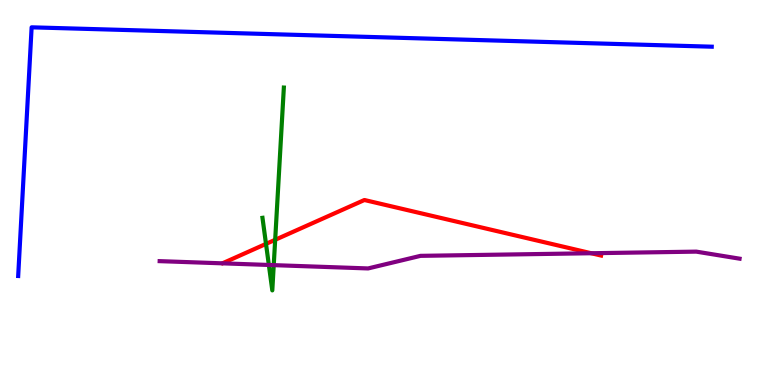[{'lines': ['blue', 'red'], 'intersections': []}, {'lines': ['green', 'red'], 'intersections': [{'x': 3.43, 'y': 3.67}, {'x': 3.55, 'y': 3.77}]}, {'lines': ['purple', 'red'], 'intersections': [{'x': 7.63, 'y': 3.42}]}, {'lines': ['blue', 'green'], 'intersections': []}, {'lines': ['blue', 'purple'], 'intersections': []}, {'lines': ['green', 'purple'], 'intersections': [{'x': 3.47, 'y': 3.12}, {'x': 3.53, 'y': 3.11}]}]